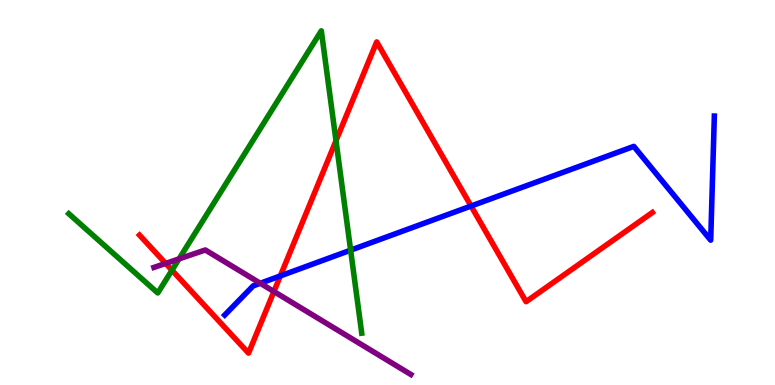[{'lines': ['blue', 'red'], 'intersections': [{'x': 3.62, 'y': 2.83}, {'x': 6.08, 'y': 4.65}]}, {'lines': ['green', 'red'], 'intersections': [{'x': 2.22, 'y': 2.98}, {'x': 4.34, 'y': 6.34}]}, {'lines': ['purple', 'red'], 'intersections': [{'x': 2.14, 'y': 3.16}, {'x': 3.53, 'y': 2.43}]}, {'lines': ['blue', 'green'], 'intersections': [{'x': 4.52, 'y': 3.5}]}, {'lines': ['blue', 'purple'], 'intersections': [{'x': 3.36, 'y': 2.64}]}, {'lines': ['green', 'purple'], 'intersections': [{'x': 2.31, 'y': 3.28}]}]